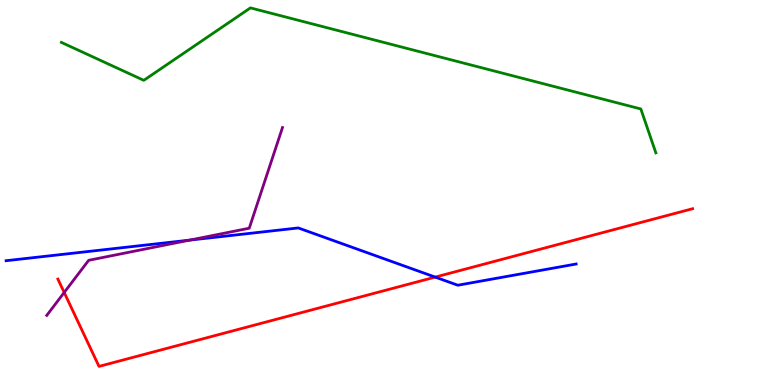[{'lines': ['blue', 'red'], 'intersections': [{'x': 5.62, 'y': 2.8}]}, {'lines': ['green', 'red'], 'intersections': []}, {'lines': ['purple', 'red'], 'intersections': [{'x': 0.828, 'y': 2.4}]}, {'lines': ['blue', 'green'], 'intersections': []}, {'lines': ['blue', 'purple'], 'intersections': [{'x': 2.45, 'y': 3.76}]}, {'lines': ['green', 'purple'], 'intersections': []}]